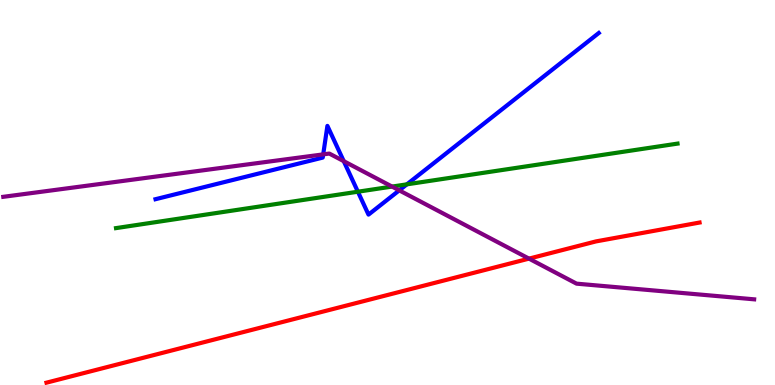[{'lines': ['blue', 'red'], 'intersections': []}, {'lines': ['green', 'red'], 'intersections': []}, {'lines': ['purple', 'red'], 'intersections': [{'x': 6.83, 'y': 3.28}]}, {'lines': ['blue', 'green'], 'intersections': [{'x': 4.62, 'y': 5.02}, {'x': 5.25, 'y': 5.21}]}, {'lines': ['blue', 'purple'], 'intersections': [{'x': 4.17, 'y': 5.99}, {'x': 4.44, 'y': 5.81}, {'x': 5.15, 'y': 5.06}]}, {'lines': ['green', 'purple'], 'intersections': [{'x': 5.06, 'y': 5.15}]}]